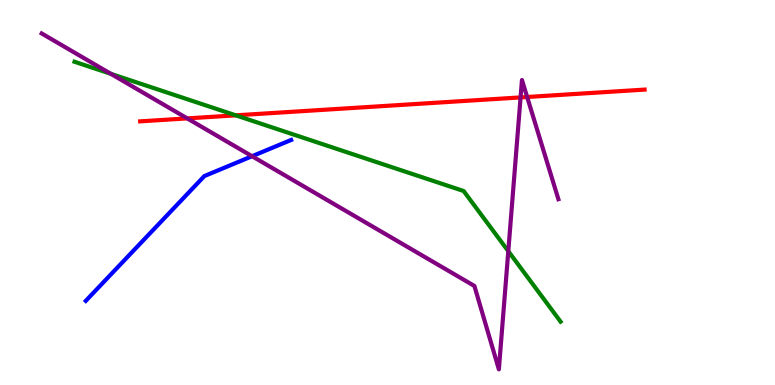[{'lines': ['blue', 'red'], 'intersections': []}, {'lines': ['green', 'red'], 'intersections': [{'x': 3.04, 'y': 7.0}]}, {'lines': ['purple', 'red'], 'intersections': [{'x': 2.42, 'y': 6.92}, {'x': 6.72, 'y': 7.47}, {'x': 6.8, 'y': 7.48}]}, {'lines': ['blue', 'green'], 'intersections': []}, {'lines': ['blue', 'purple'], 'intersections': [{'x': 3.25, 'y': 5.94}]}, {'lines': ['green', 'purple'], 'intersections': [{'x': 1.43, 'y': 8.08}, {'x': 6.56, 'y': 3.48}]}]